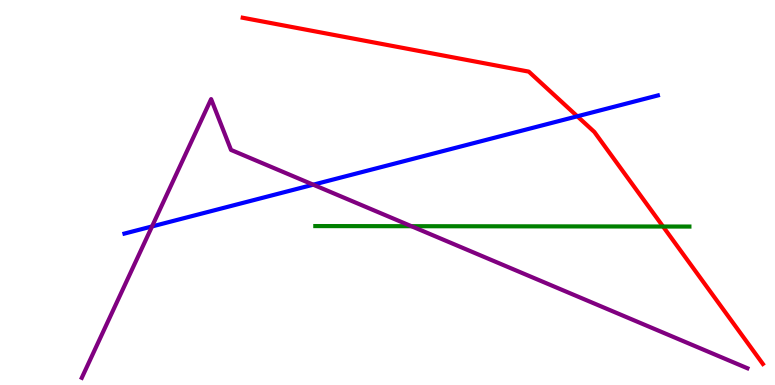[{'lines': ['blue', 'red'], 'intersections': [{'x': 7.45, 'y': 6.98}]}, {'lines': ['green', 'red'], 'intersections': [{'x': 8.56, 'y': 4.12}]}, {'lines': ['purple', 'red'], 'intersections': []}, {'lines': ['blue', 'green'], 'intersections': []}, {'lines': ['blue', 'purple'], 'intersections': [{'x': 1.96, 'y': 4.12}, {'x': 4.04, 'y': 5.2}]}, {'lines': ['green', 'purple'], 'intersections': [{'x': 5.31, 'y': 4.12}]}]